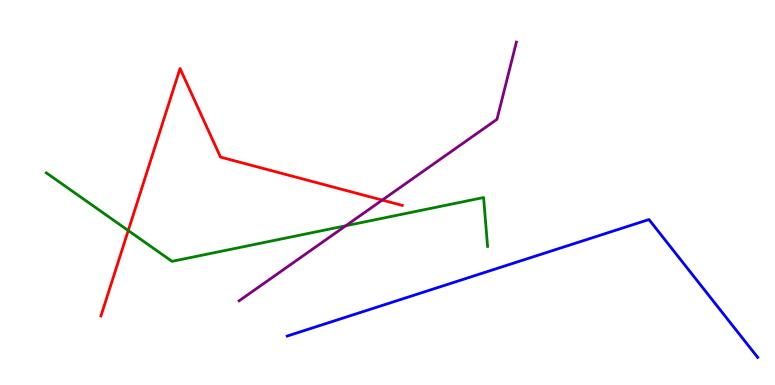[{'lines': ['blue', 'red'], 'intersections': []}, {'lines': ['green', 'red'], 'intersections': [{'x': 1.65, 'y': 4.01}]}, {'lines': ['purple', 'red'], 'intersections': [{'x': 4.93, 'y': 4.8}]}, {'lines': ['blue', 'green'], 'intersections': []}, {'lines': ['blue', 'purple'], 'intersections': []}, {'lines': ['green', 'purple'], 'intersections': [{'x': 4.46, 'y': 4.14}]}]